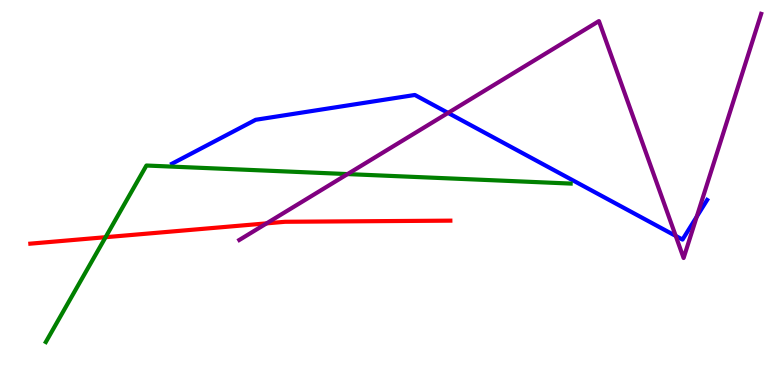[{'lines': ['blue', 'red'], 'intersections': []}, {'lines': ['green', 'red'], 'intersections': [{'x': 1.36, 'y': 3.84}]}, {'lines': ['purple', 'red'], 'intersections': [{'x': 3.44, 'y': 4.2}]}, {'lines': ['blue', 'green'], 'intersections': []}, {'lines': ['blue', 'purple'], 'intersections': [{'x': 5.78, 'y': 7.07}, {'x': 8.72, 'y': 3.87}, {'x': 8.99, 'y': 4.37}]}, {'lines': ['green', 'purple'], 'intersections': [{'x': 4.48, 'y': 5.48}]}]